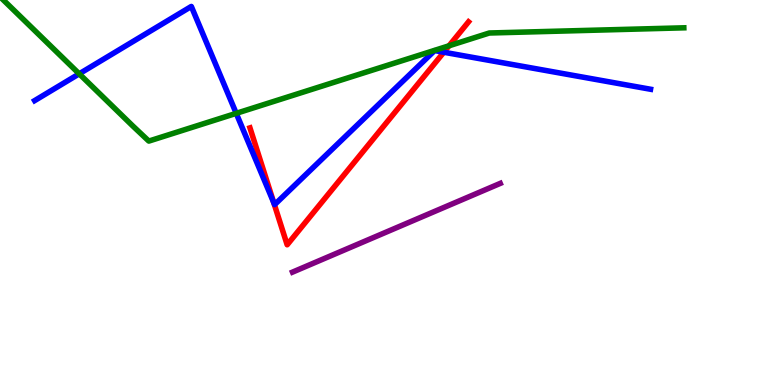[{'lines': ['blue', 'red'], 'intersections': [{'x': 3.53, 'y': 4.73}, {'x': 5.73, 'y': 8.64}]}, {'lines': ['green', 'red'], 'intersections': [{'x': 5.79, 'y': 8.81}]}, {'lines': ['purple', 'red'], 'intersections': []}, {'lines': ['blue', 'green'], 'intersections': [{'x': 1.02, 'y': 8.08}, {'x': 3.05, 'y': 7.06}]}, {'lines': ['blue', 'purple'], 'intersections': []}, {'lines': ['green', 'purple'], 'intersections': []}]